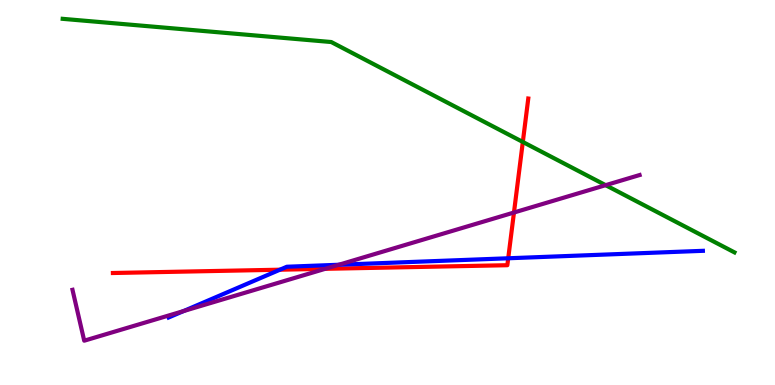[{'lines': ['blue', 'red'], 'intersections': [{'x': 3.61, 'y': 2.99}, {'x': 6.56, 'y': 3.29}]}, {'lines': ['green', 'red'], 'intersections': [{'x': 6.75, 'y': 6.31}]}, {'lines': ['purple', 'red'], 'intersections': [{'x': 4.2, 'y': 3.02}, {'x': 6.63, 'y': 4.48}]}, {'lines': ['blue', 'green'], 'intersections': []}, {'lines': ['blue', 'purple'], 'intersections': [{'x': 2.37, 'y': 1.92}, {'x': 4.37, 'y': 3.12}]}, {'lines': ['green', 'purple'], 'intersections': [{'x': 7.81, 'y': 5.19}]}]